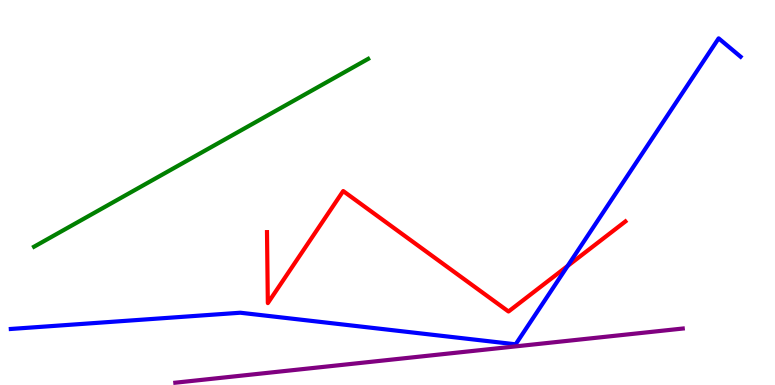[{'lines': ['blue', 'red'], 'intersections': [{'x': 7.32, 'y': 3.09}]}, {'lines': ['green', 'red'], 'intersections': []}, {'lines': ['purple', 'red'], 'intersections': []}, {'lines': ['blue', 'green'], 'intersections': []}, {'lines': ['blue', 'purple'], 'intersections': []}, {'lines': ['green', 'purple'], 'intersections': []}]